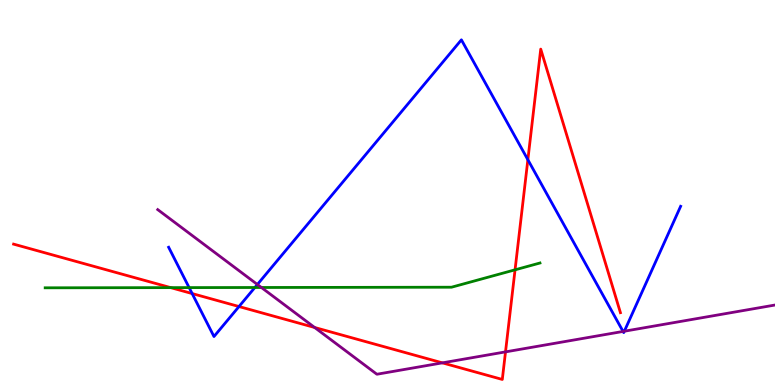[{'lines': ['blue', 'red'], 'intersections': [{'x': 2.48, 'y': 2.37}, {'x': 3.08, 'y': 2.04}, {'x': 6.81, 'y': 5.85}]}, {'lines': ['green', 'red'], 'intersections': [{'x': 2.2, 'y': 2.53}, {'x': 6.65, 'y': 2.99}]}, {'lines': ['purple', 'red'], 'intersections': [{'x': 4.06, 'y': 1.49}, {'x': 5.71, 'y': 0.575}, {'x': 6.52, 'y': 0.86}]}, {'lines': ['blue', 'green'], 'intersections': [{'x': 2.44, 'y': 2.53}, {'x': 3.29, 'y': 2.53}]}, {'lines': ['blue', 'purple'], 'intersections': [{'x': 3.32, 'y': 2.61}, {'x': 8.04, 'y': 1.39}, {'x': 8.06, 'y': 1.4}]}, {'lines': ['green', 'purple'], 'intersections': [{'x': 3.37, 'y': 2.53}]}]